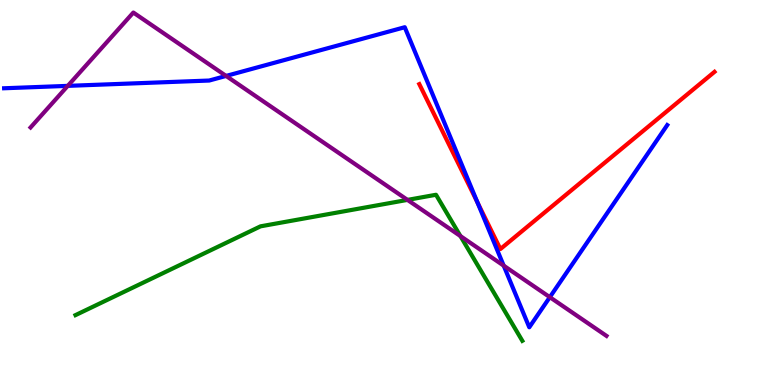[{'lines': ['blue', 'red'], 'intersections': [{'x': 6.16, 'y': 4.74}]}, {'lines': ['green', 'red'], 'intersections': []}, {'lines': ['purple', 'red'], 'intersections': []}, {'lines': ['blue', 'green'], 'intersections': []}, {'lines': ['blue', 'purple'], 'intersections': [{'x': 0.874, 'y': 7.77}, {'x': 2.92, 'y': 8.03}, {'x': 6.5, 'y': 3.1}, {'x': 7.09, 'y': 2.28}]}, {'lines': ['green', 'purple'], 'intersections': [{'x': 5.26, 'y': 4.81}, {'x': 5.94, 'y': 3.87}]}]